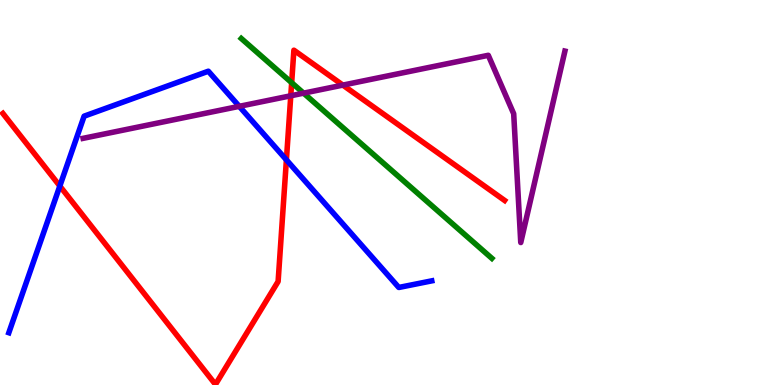[{'lines': ['blue', 'red'], 'intersections': [{'x': 0.772, 'y': 5.17}, {'x': 3.7, 'y': 5.85}]}, {'lines': ['green', 'red'], 'intersections': [{'x': 3.76, 'y': 7.85}]}, {'lines': ['purple', 'red'], 'intersections': [{'x': 3.75, 'y': 7.51}, {'x': 4.42, 'y': 7.79}]}, {'lines': ['blue', 'green'], 'intersections': []}, {'lines': ['blue', 'purple'], 'intersections': [{'x': 3.09, 'y': 7.24}]}, {'lines': ['green', 'purple'], 'intersections': [{'x': 3.92, 'y': 7.58}]}]